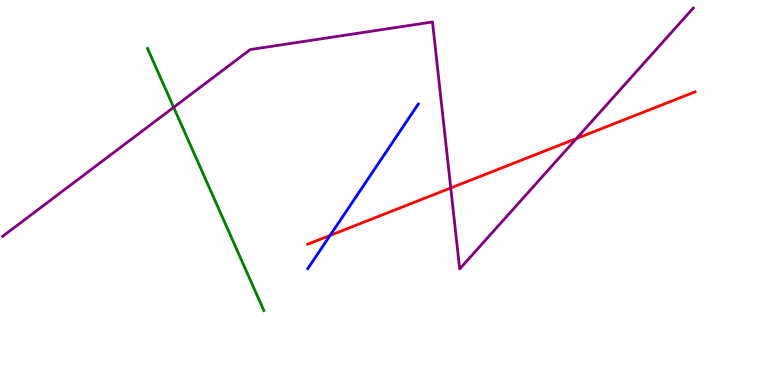[{'lines': ['blue', 'red'], 'intersections': [{'x': 4.26, 'y': 3.88}]}, {'lines': ['green', 'red'], 'intersections': []}, {'lines': ['purple', 'red'], 'intersections': [{'x': 5.82, 'y': 5.12}, {'x': 7.44, 'y': 6.4}]}, {'lines': ['blue', 'green'], 'intersections': []}, {'lines': ['blue', 'purple'], 'intersections': []}, {'lines': ['green', 'purple'], 'intersections': [{'x': 2.24, 'y': 7.21}]}]